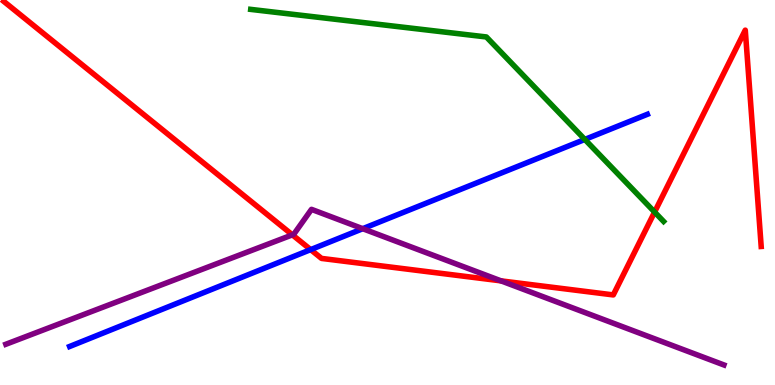[{'lines': ['blue', 'red'], 'intersections': [{'x': 4.01, 'y': 3.52}]}, {'lines': ['green', 'red'], 'intersections': [{'x': 8.45, 'y': 4.49}]}, {'lines': ['purple', 'red'], 'intersections': [{'x': 3.77, 'y': 3.9}, {'x': 6.47, 'y': 2.7}]}, {'lines': ['blue', 'green'], 'intersections': [{'x': 7.55, 'y': 6.38}]}, {'lines': ['blue', 'purple'], 'intersections': [{'x': 4.68, 'y': 4.06}]}, {'lines': ['green', 'purple'], 'intersections': []}]